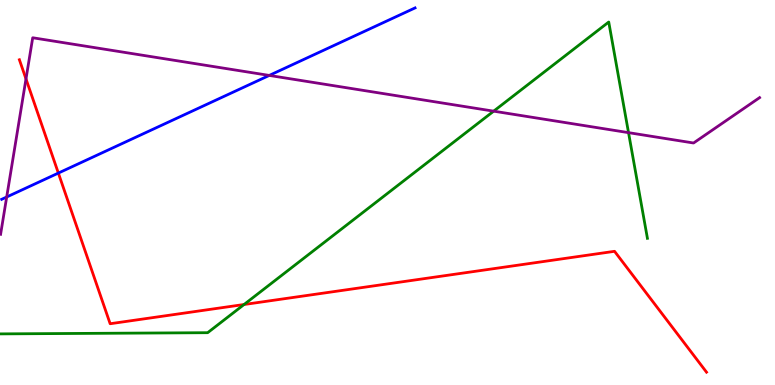[{'lines': ['blue', 'red'], 'intersections': [{'x': 0.753, 'y': 5.5}]}, {'lines': ['green', 'red'], 'intersections': [{'x': 3.15, 'y': 2.09}]}, {'lines': ['purple', 'red'], 'intersections': [{'x': 0.335, 'y': 7.95}]}, {'lines': ['blue', 'green'], 'intersections': []}, {'lines': ['blue', 'purple'], 'intersections': [{'x': 0.0864, 'y': 4.88}, {'x': 3.47, 'y': 8.04}]}, {'lines': ['green', 'purple'], 'intersections': [{'x': 6.37, 'y': 7.11}, {'x': 8.11, 'y': 6.55}]}]